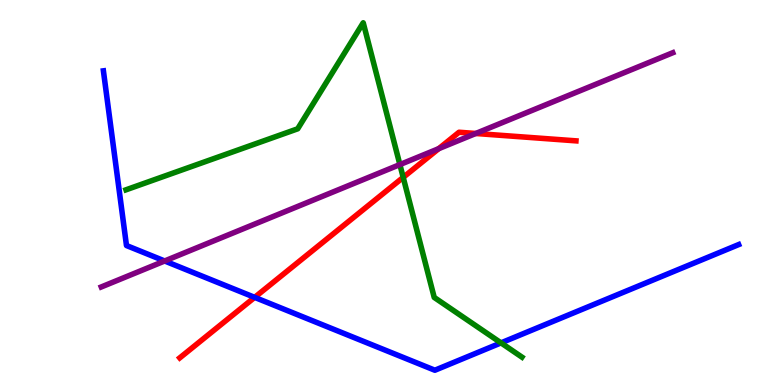[{'lines': ['blue', 'red'], 'intersections': [{'x': 3.29, 'y': 2.28}]}, {'lines': ['green', 'red'], 'intersections': [{'x': 5.2, 'y': 5.39}]}, {'lines': ['purple', 'red'], 'intersections': [{'x': 5.66, 'y': 6.14}, {'x': 6.14, 'y': 6.53}]}, {'lines': ['blue', 'green'], 'intersections': [{'x': 6.46, 'y': 1.09}]}, {'lines': ['blue', 'purple'], 'intersections': [{'x': 2.12, 'y': 3.22}]}, {'lines': ['green', 'purple'], 'intersections': [{'x': 5.16, 'y': 5.73}]}]